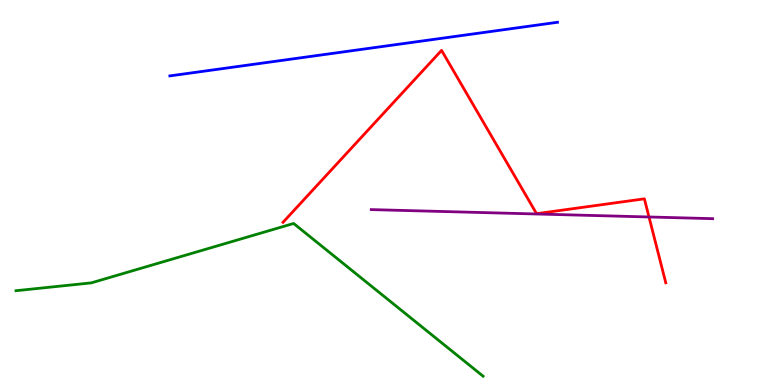[{'lines': ['blue', 'red'], 'intersections': []}, {'lines': ['green', 'red'], 'intersections': []}, {'lines': ['purple', 'red'], 'intersections': [{'x': 8.37, 'y': 4.36}]}, {'lines': ['blue', 'green'], 'intersections': []}, {'lines': ['blue', 'purple'], 'intersections': []}, {'lines': ['green', 'purple'], 'intersections': []}]